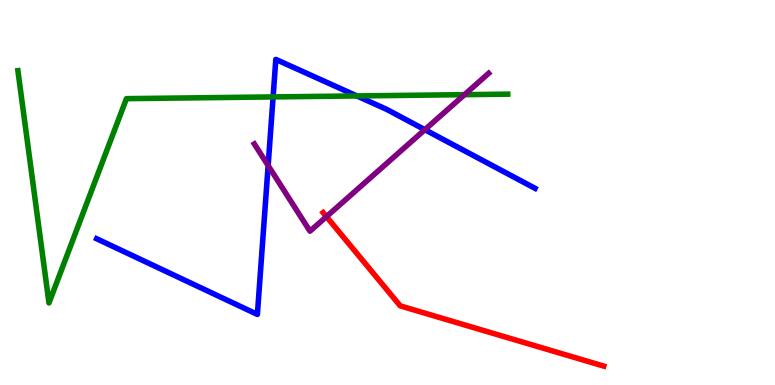[{'lines': ['blue', 'red'], 'intersections': []}, {'lines': ['green', 'red'], 'intersections': []}, {'lines': ['purple', 'red'], 'intersections': [{'x': 4.21, 'y': 4.37}]}, {'lines': ['blue', 'green'], 'intersections': [{'x': 3.52, 'y': 7.48}, {'x': 4.6, 'y': 7.51}]}, {'lines': ['blue', 'purple'], 'intersections': [{'x': 3.46, 'y': 5.7}, {'x': 5.48, 'y': 6.63}]}, {'lines': ['green', 'purple'], 'intersections': [{'x': 5.99, 'y': 7.54}]}]